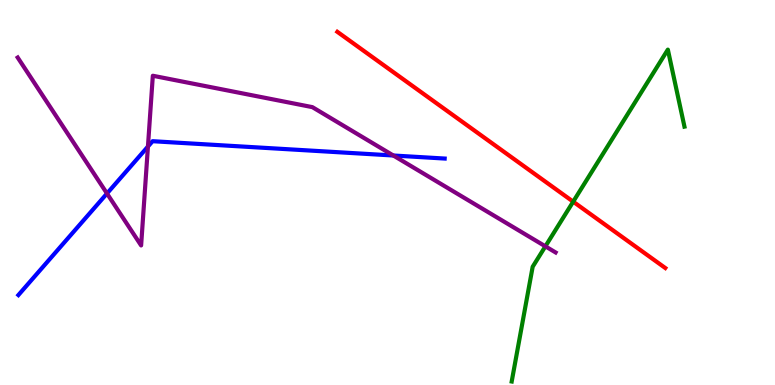[{'lines': ['blue', 'red'], 'intersections': []}, {'lines': ['green', 'red'], 'intersections': [{'x': 7.4, 'y': 4.76}]}, {'lines': ['purple', 'red'], 'intersections': []}, {'lines': ['blue', 'green'], 'intersections': []}, {'lines': ['blue', 'purple'], 'intersections': [{'x': 1.38, 'y': 4.97}, {'x': 1.91, 'y': 6.19}, {'x': 5.08, 'y': 5.96}]}, {'lines': ['green', 'purple'], 'intersections': [{'x': 7.04, 'y': 3.6}]}]